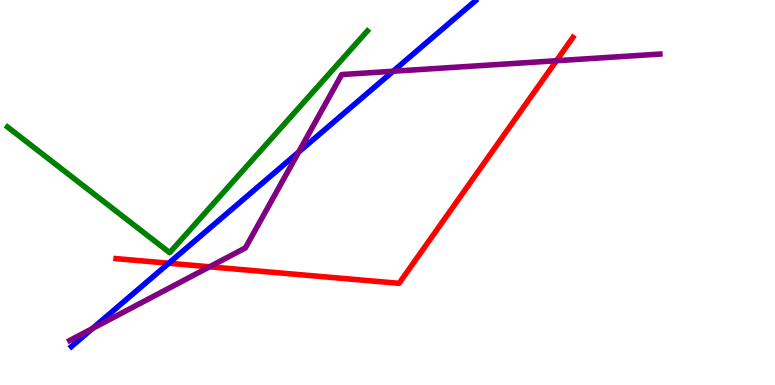[{'lines': ['blue', 'red'], 'intersections': [{'x': 2.18, 'y': 3.16}]}, {'lines': ['green', 'red'], 'intersections': []}, {'lines': ['purple', 'red'], 'intersections': [{'x': 2.7, 'y': 3.07}, {'x': 7.18, 'y': 8.42}]}, {'lines': ['blue', 'green'], 'intersections': []}, {'lines': ['blue', 'purple'], 'intersections': [{'x': 1.19, 'y': 1.47}, {'x': 3.85, 'y': 6.05}, {'x': 5.07, 'y': 8.15}]}, {'lines': ['green', 'purple'], 'intersections': []}]